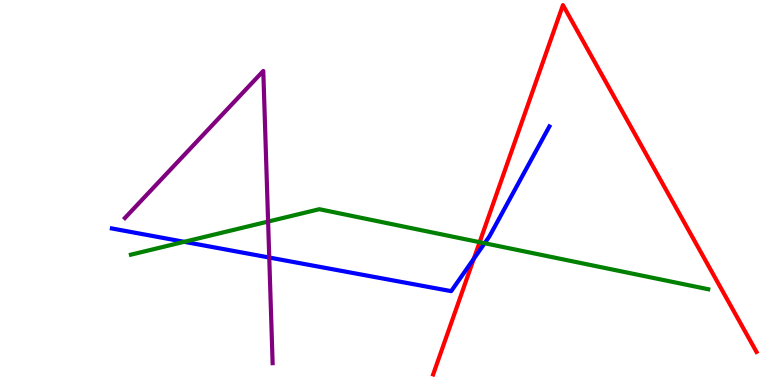[{'lines': ['blue', 'red'], 'intersections': [{'x': 6.11, 'y': 3.28}]}, {'lines': ['green', 'red'], 'intersections': [{'x': 6.19, 'y': 3.71}]}, {'lines': ['purple', 'red'], 'intersections': []}, {'lines': ['blue', 'green'], 'intersections': [{'x': 2.38, 'y': 3.72}, {'x': 6.25, 'y': 3.68}]}, {'lines': ['blue', 'purple'], 'intersections': [{'x': 3.47, 'y': 3.31}]}, {'lines': ['green', 'purple'], 'intersections': [{'x': 3.46, 'y': 4.24}]}]